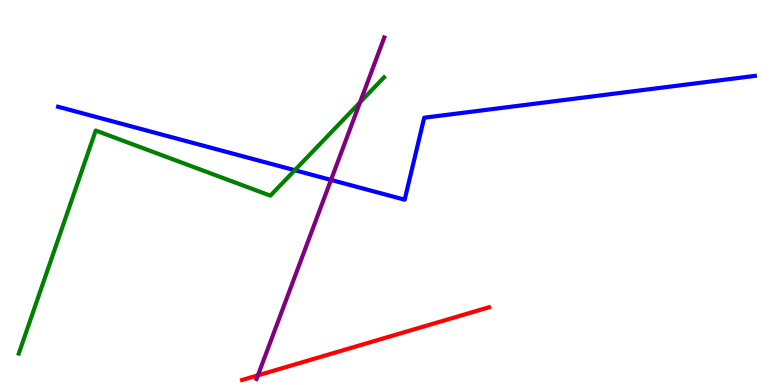[{'lines': ['blue', 'red'], 'intersections': []}, {'lines': ['green', 'red'], 'intersections': []}, {'lines': ['purple', 'red'], 'intersections': [{'x': 3.33, 'y': 0.251}]}, {'lines': ['blue', 'green'], 'intersections': [{'x': 3.8, 'y': 5.58}]}, {'lines': ['blue', 'purple'], 'intersections': [{'x': 4.27, 'y': 5.33}]}, {'lines': ['green', 'purple'], 'intersections': [{'x': 4.65, 'y': 7.34}]}]